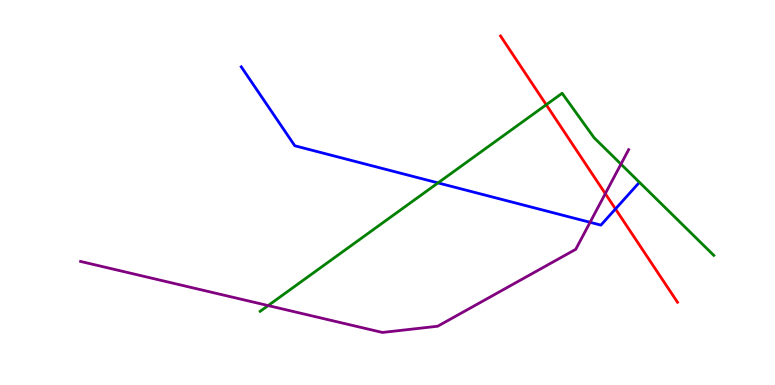[{'lines': ['blue', 'red'], 'intersections': [{'x': 7.94, 'y': 4.57}]}, {'lines': ['green', 'red'], 'intersections': [{'x': 7.05, 'y': 7.28}]}, {'lines': ['purple', 'red'], 'intersections': [{'x': 7.81, 'y': 4.97}]}, {'lines': ['blue', 'green'], 'intersections': [{'x': 5.65, 'y': 5.25}]}, {'lines': ['blue', 'purple'], 'intersections': [{'x': 7.61, 'y': 4.23}]}, {'lines': ['green', 'purple'], 'intersections': [{'x': 3.46, 'y': 2.06}, {'x': 8.01, 'y': 5.74}]}]